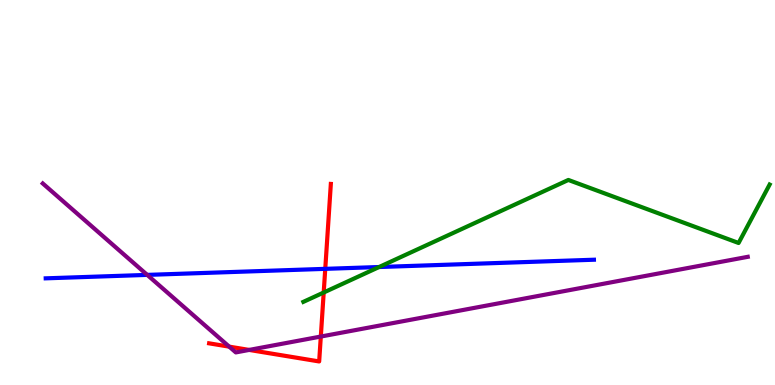[{'lines': ['blue', 'red'], 'intersections': [{'x': 4.2, 'y': 3.02}]}, {'lines': ['green', 'red'], 'intersections': [{'x': 4.18, 'y': 2.4}]}, {'lines': ['purple', 'red'], 'intersections': [{'x': 2.96, 'y': 0.996}, {'x': 3.21, 'y': 0.911}, {'x': 4.14, 'y': 1.26}]}, {'lines': ['blue', 'green'], 'intersections': [{'x': 4.89, 'y': 3.06}]}, {'lines': ['blue', 'purple'], 'intersections': [{'x': 1.9, 'y': 2.86}]}, {'lines': ['green', 'purple'], 'intersections': []}]